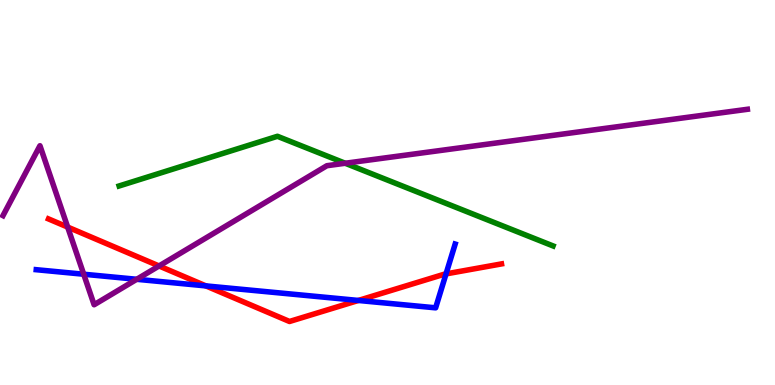[{'lines': ['blue', 'red'], 'intersections': [{'x': 2.66, 'y': 2.57}, {'x': 4.62, 'y': 2.2}, {'x': 5.76, 'y': 2.89}]}, {'lines': ['green', 'red'], 'intersections': []}, {'lines': ['purple', 'red'], 'intersections': [{'x': 0.873, 'y': 4.1}, {'x': 2.05, 'y': 3.09}]}, {'lines': ['blue', 'green'], 'intersections': []}, {'lines': ['blue', 'purple'], 'intersections': [{'x': 1.08, 'y': 2.88}, {'x': 1.76, 'y': 2.75}]}, {'lines': ['green', 'purple'], 'intersections': [{'x': 4.45, 'y': 5.76}]}]